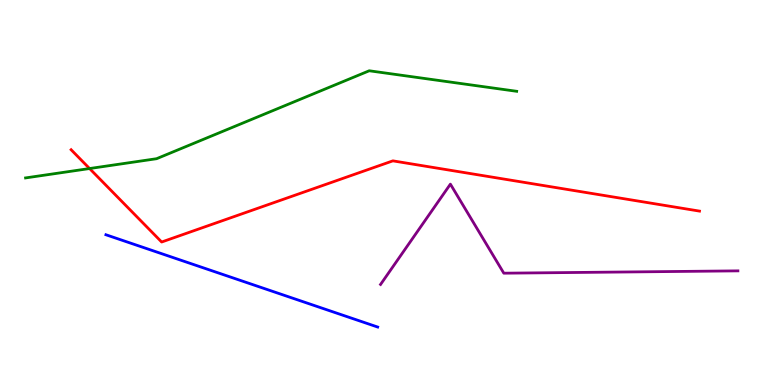[{'lines': ['blue', 'red'], 'intersections': []}, {'lines': ['green', 'red'], 'intersections': [{'x': 1.16, 'y': 5.62}]}, {'lines': ['purple', 'red'], 'intersections': []}, {'lines': ['blue', 'green'], 'intersections': []}, {'lines': ['blue', 'purple'], 'intersections': []}, {'lines': ['green', 'purple'], 'intersections': []}]